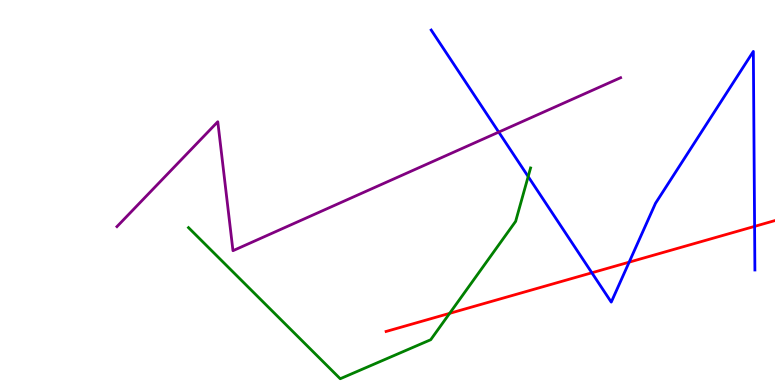[{'lines': ['blue', 'red'], 'intersections': [{'x': 7.64, 'y': 2.91}, {'x': 8.12, 'y': 3.19}, {'x': 9.74, 'y': 4.12}]}, {'lines': ['green', 'red'], 'intersections': [{'x': 5.8, 'y': 1.86}]}, {'lines': ['purple', 'red'], 'intersections': []}, {'lines': ['blue', 'green'], 'intersections': [{'x': 6.82, 'y': 5.41}]}, {'lines': ['blue', 'purple'], 'intersections': [{'x': 6.44, 'y': 6.57}]}, {'lines': ['green', 'purple'], 'intersections': []}]